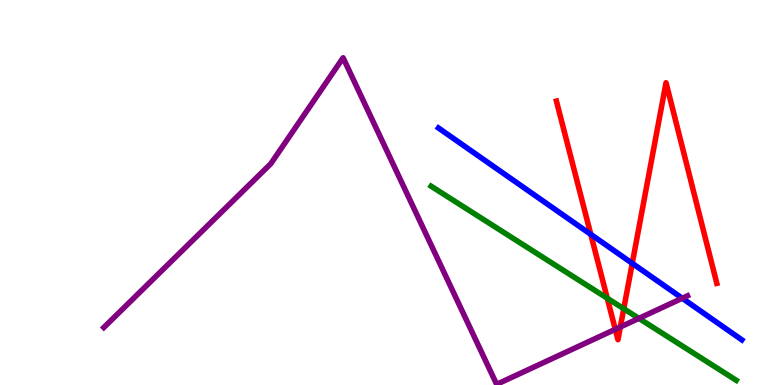[{'lines': ['blue', 'red'], 'intersections': [{'x': 7.62, 'y': 3.91}, {'x': 8.16, 'y': 3.16}]}, {'lines': ['green', 'red'], 'intersections': [{'x': 7.84, 'y': 2.25}, {'x': 8.05, 'y': 1.98}]}, {'lines': ['purple', 'red'], 'intersections': [{'x': 7.94, 'y': 1.45}, {'x': 8.0, 'y': 1.51}]}, {'lines': ['blue', 'green'], 'intersections': []}, {'lines': ['blue', 'purple'], 'intersections': [{'x': 8.8, 'y': 2.25}]}, {'lines': ['green', 'purple'], 'intersections': [{'x': 8.24, 'y': 1.73}]}]